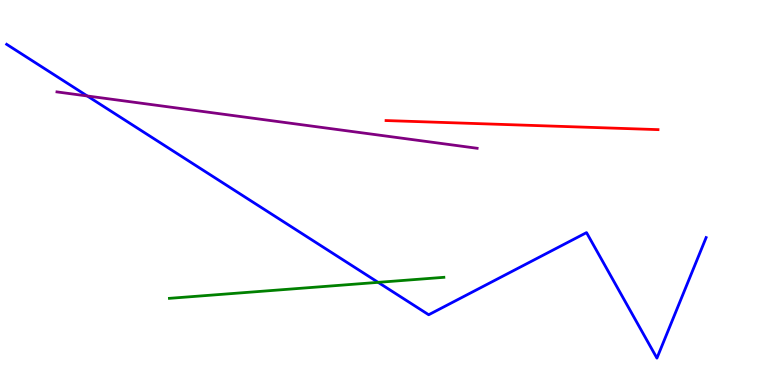[{'lines': ['blue', 'red'], 'intersections': []}, {'lines': ['green', 'red'], 'intersections': []}, {'lines': ['purple', 'red'], 'intersections': []}, {'lines': ['blue', 'green'], 'intersections': [{'x': 4.88, 'y': 2.67}]}, {'lines': ['blue', 'purple'], 'intersections': [{'x': 1.13, 'y': 7.51}]}, {'lines': ['green', 'purple'], 'intersections': []}]